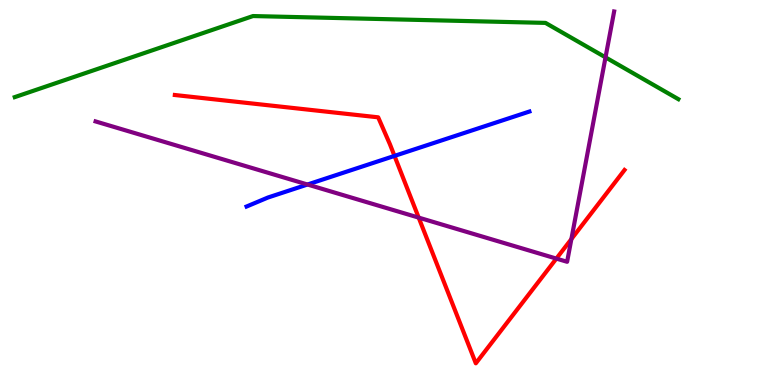[{'lines': ['blue', 'red'], 'intersections': [{'x': 5.09, 'y': 5.95}]}, {'lines': ['green', 'red'], 'intersections': []}, {'lines': ['purple', 'red'], 'intersections': [{'x': 5.4, 'y': 4.35}, {'x': 7.18, 'y': 3.28}, {'x': 7.37, 'y': 3.79}]}, {'lines': ['blue', 'green'], 'intersections': []}, {'lines': ['blue', 'purple'], 'intersections': [{'x': 3.97, 'y': 5.21}]}, {'lines': ['green', 'purple'], 'intersections': [{'x': 7.81, 'y': 8.51}]}]